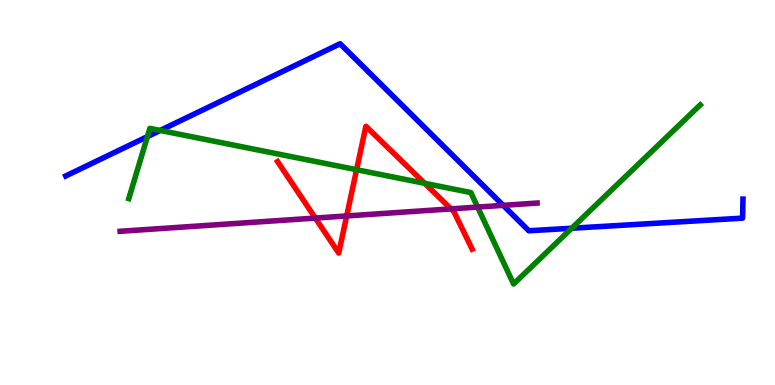[{'lines': ['blue', 'red'], 'intersections': []}, {'lines': ['green', 'red'], 'intersections': [{'x': 4.6, 'y': 5.59}, {'x': 5.48, 'y': 5.24}]}, {'lines': ['purple', 'red'], 'intersections': [{'x': 4.07, 'y': 4.34}, {'x': 4.47, 'y': 4.39}, {'x': 5.82, 'y': 4.57}]}, {'lines': ['blue', 'green'], 'intersections': [{'x': 1.9, 'y': 6.45}, {'x': 2.07, 'y': 6.61}, {'x': 7.38, 'y': 4.07}]}, {'lines': ['blue', 'purple'], 'intersections': [{'x': 6.49, 'y': 4.67}]}, {'lines': ['green', 'purple'], 'intersections': [{'x': 6.16, 'y': 4.62}]}]